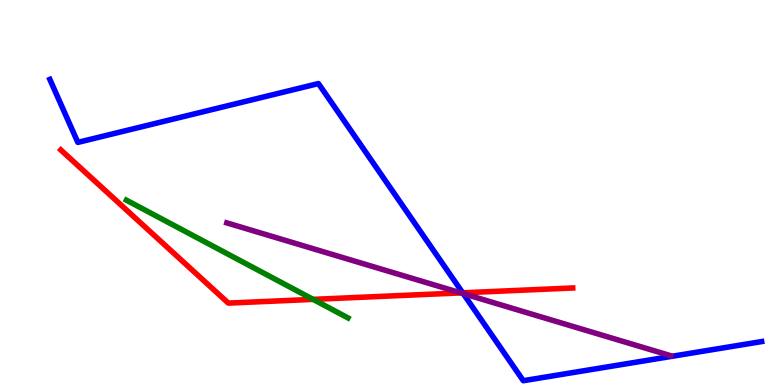[{'lines': ['blue', 'red'], 'intersections': [{'x': 5.97, 'y': 2.39}]}, {'lines': ['green', 'red'], 'intersections': [{'x': 4.04, 'y': 2.22}]}, {'lines': ['purple', 'red'], 'intersections': [{'x': 5.95, 'y': 2.39}]}, {'lines': ['blue', 'green'], 'intersections': []}, {'lines': ['blue', 'purple'], 'intersections': [{'x': 5.98, 'y': 2.37}]}, {'lines': ['green', 'purple'], 'intersections': []}]